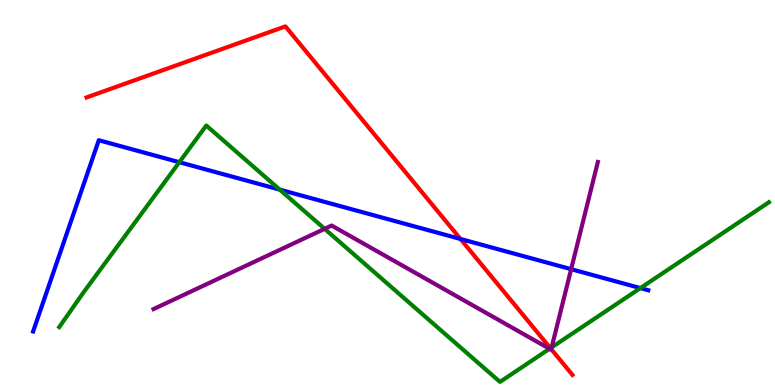[{'lines': ['blue', 'red'], 'intersections': [{'x': 5.94, 'y': 3.79}]}, {'lines': ['green', 'red'], 'intersections': [{'x': 7.1, 'y': 0.956}]}, {'lines': ['purple', 'red'], 'intersections': [{'x': 7.11, 'y': 0.931}]}, {'lines': ['blue', 'green'], 'intersections': [{'x': 2.31, 'y': 5.79}, {'x': 3.61, 'y': 5.07}, {'x': 8.26, 'y': 2.52}]}, {'lines': ['blue', 'purple'], 'intersections': [{'x': 7.37, 'y': 3.01}]}, {'lines': ['green', 'purple'], 'intersections': [{'x': 4.19, 'y': 4.06}, {'x': 7.09, 'y': 0.941}, {'x': 7.12, 'y': 0.977}]}]